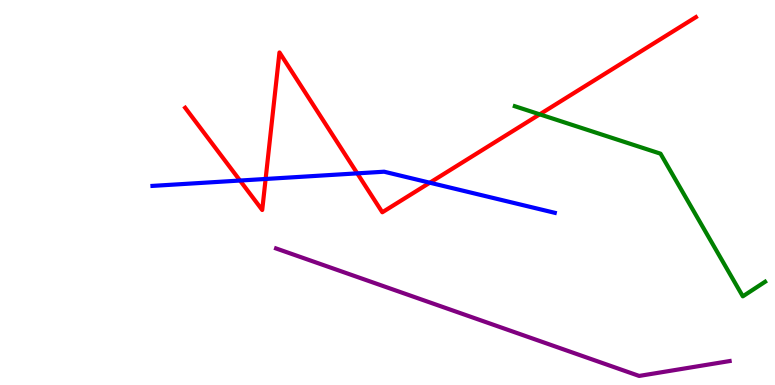[{'lines': ['blue', 'red'], 'intersections': [{'x': 3.1, 'y': 5.31}, {'x': 3.43, 'y': 5.35}, {'x': 4.61, 'y': 5.5}, {'x': 5.55, 'y': 5.25}]}, {'lines': ['green', 'red'], 'intersections': [{'x': 6.96, 'y': 7.03}]}, {'lines': ['purple', 'red'], 'intersections': []}, {'lines': ['blue', 'green'], 'intersections': []}, {'lines': ['blue', 'purple'], 'intersections': []}, {'lines': ['green', 'purple'], 'intersections': []}]